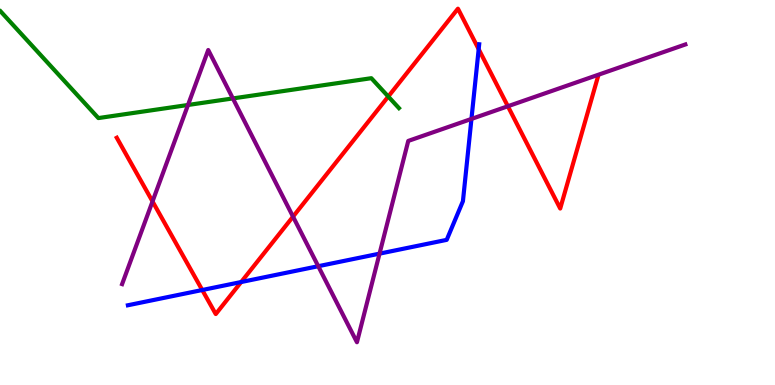[{'lines': ['blue', 'red'], 'intersections': [{'x': 2.61, 'y': 2.47}, {'x': 3.11, 'y': 2.67}, {'x': 6.18, 'y': 8.72}]}, {'lines': ['green', 'red'], 'intersections': [{'x': 5.01, 'y': 7.49}]}, {'lines': ['purple', 'red'], 'intersections': [{'x': 1.97, 'y': 4.77}, {'x': 3.78, 'y': 4.37}, {'x': 6.55, 'y': 7.24}]}, {'lines': ['blue', 'green'], 'intersections': []}, {'lines': ['blue', 'purple'], 'intersections': [{'x': 4.11, 'y': 3.09}, {'x': 4.9, 'y': 3.41}, {'x': 6.08, 'y': 6.91}]}, {'lines': ['green', 'purple'], 'intersections': [{'x': 2.43, 'y': 7.27}, {'x': 3.0, 'y': 7.44}]}]